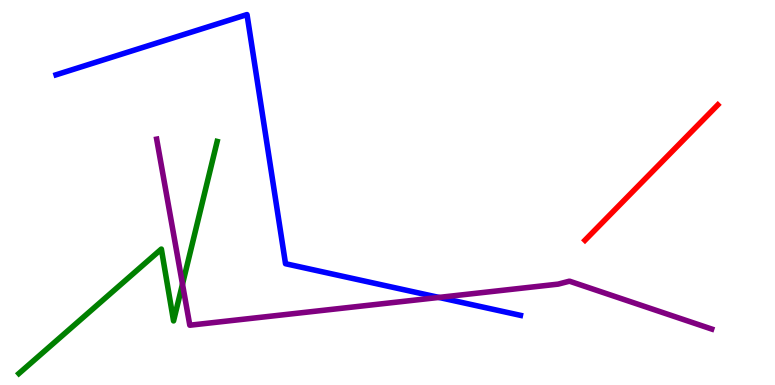[{'lines': ['blue', 'red'], 'intersections': []}, {'lines': ['green', 'red'], 'intersections': []}, {'lines': ['purple', 'red'], 'intersections': []}, {'lines': ['blue', 'green'], 'intersections': []}, {'lines': ['blue', 'purple'], 'intersections': [{'x': 5.66, 'y': 2.27}]}, {'lines': ['green', 'purple'], 'intersections': [{'x': 2.35, 'y': 2.62}]}]